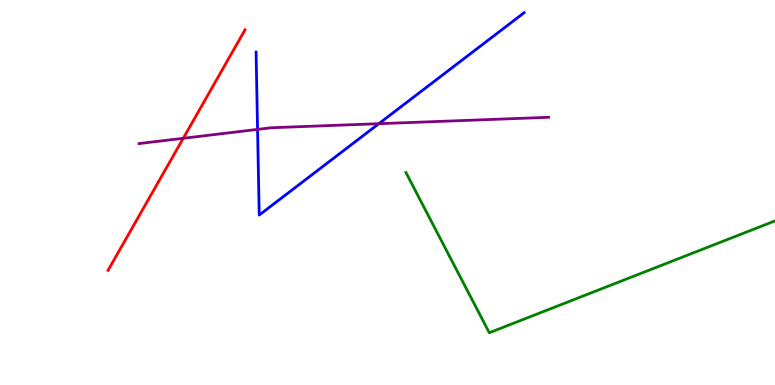[{'lines': ['blue', 'red'], 'intersections': []}, {'lines': ['green', 'red'], 'intersections': []}, {'lines': ['purple', 'red'], 'intersections': [{'x': 2.36, 'y': 6.41}]}, {'lines': ['blue', 'green'], 'intersections': []}, {'lines': ['blue', 'purple'], 'intersections': [{'x': 3.32, 'y': 6.64}, {'x': 4.89, 'y': 6.79}]}, {'lines': ['green', 'purple'], 'intersections': []}]